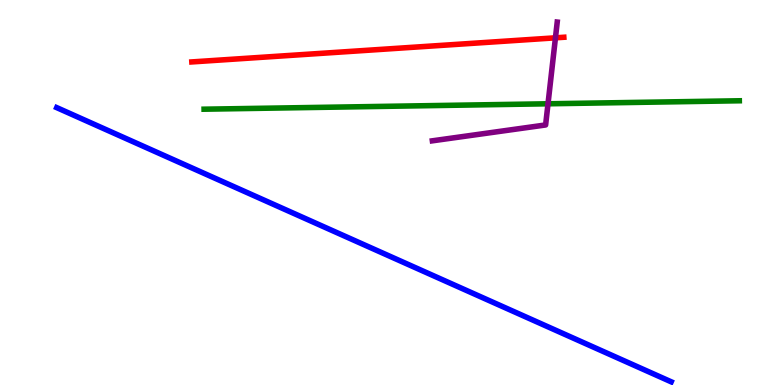[{'lines': ['blue', 'red'], 'intersections': []}, {'lines': ['green', 'red'], 'intersections': []}, {'lines': ['purple', 'red'], 'intersections': [{'x': 7.17, 'y': 9.02}]}, {'lines': ['blue', 'green'], 'intersections': []}, {'lines': ['blue', 'purple'], 'intersections': []}, {'lines': ['green', 'purple'], 'intersections': [{'x': 7.07, 'y': 7.3}]}]